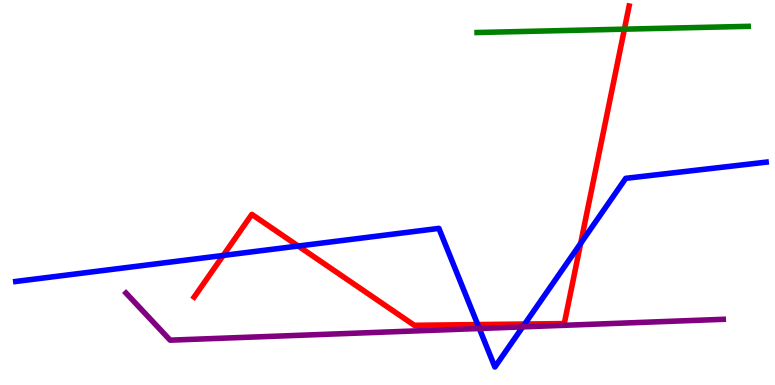[{'lines': ['blue', 'red'], 'intersections': [{'x': 2.88, 'y': 3.37}, {'x': 3.85, 'y': 3.61}, {'x': 6.16, 'y': 1.57}, {'x': 6.77, 'y': 1.58}, {'x': 7.49, 'y': 3.68}]}, {'lines': ['green', 'red'], 'intersections': [{'x': 8.06, 'y': 9.24}]}, {'lines': ['purple', 'red'], 'intersections': []}, {'lines': ['blue', 'green'], 'intersections': []}, {'lines': ['blue', 'purple'], 'intersections': [{'x': 6.18, 'y': 1.47}, {'x': 6.74, 'y': 1.51}]}, {'lines': ['green', 'purple'], 'intersections': []}]